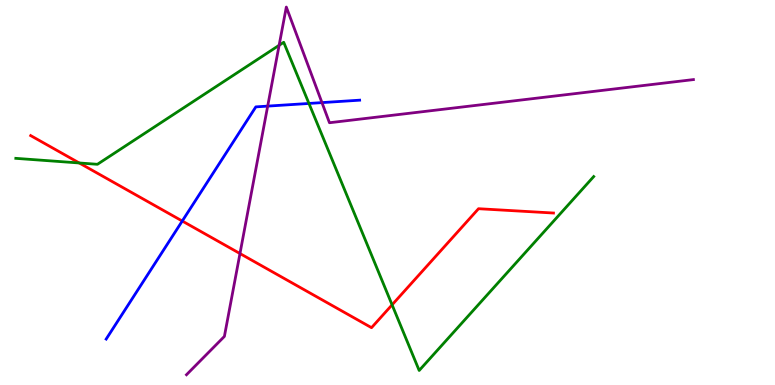[{'lines': ['blue', 'red'], 'intersections': [{'x': 2.35, 'y': 4.26}]}, {'lines': ['green', 'red'], 'intersections': [{'x': 1.02, 'y': 5.77}, {'x': 5.06, 'y': 2.08}]}, {'lines': ['purple', 'red'], 'intersections': [{'x': 3.1, 'y': 3.41}]}, {'lines': ['blue', 'green'], 'intersections': [{'x': 3.99, 'y': 7.31}]}, {'lines': ['blue', 'purple'], 'intersections': [{'x': 3.45, 'y': 7.24}, {'x': 4.15, 'y': 7.33}]}, {'lines': ['green', 'purple'], 'intersections': [{'x': 3.6, 'y': 8.82}]}]